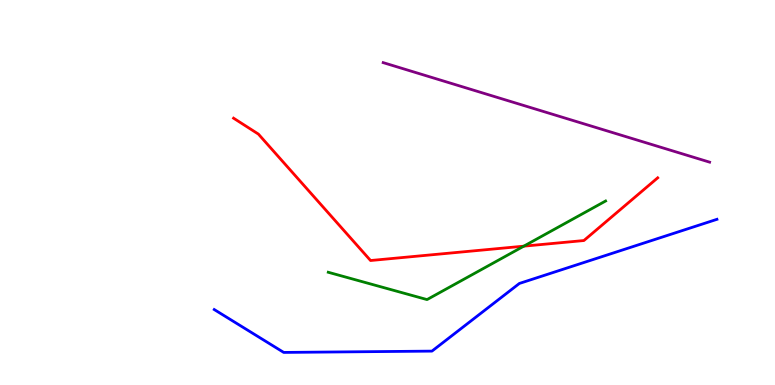[{'lines': ['blue', 'red'], 'intersections': []}, {'lines': ['green', 'red'], 'intersections': [{'x': 6.76, 'y': 3.61}]}, {'lines': ['purple', 'red'], 'intersections': []}, {'lines': ['blue', 'green'], 'intersections': []}, {'lines': ['blue', 'purple'], 'intersections': []}, {'lines': ['green', 'purple'], 'intersections': []}]